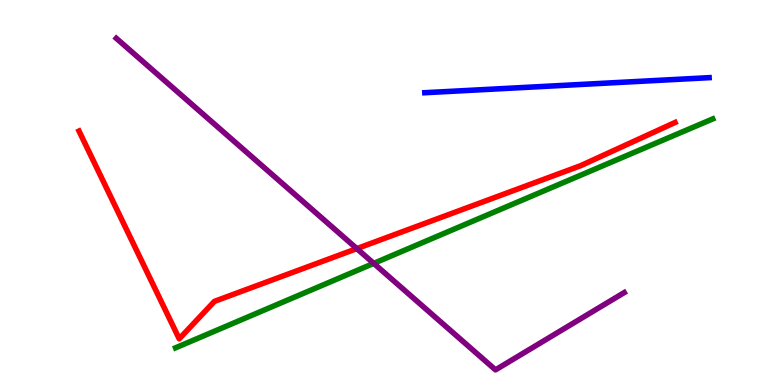[{'lines': ['blue', 'red'], 'intersections': []}, {'lines': ['green', 'red'], 'intersections': []}, {'lines': ['purple', 'red'], 'intersections': [{'x': 4.6, 'y': 3.54}]}, {'lines': ['blue', 'green'], 'intersections': []}, {'lines': ['blue', 'purple'], 'intersections': []}, {'lines': ['green', 'purple'], 'intersections': [{'x': 4.82, 'y': 3.16}]}]